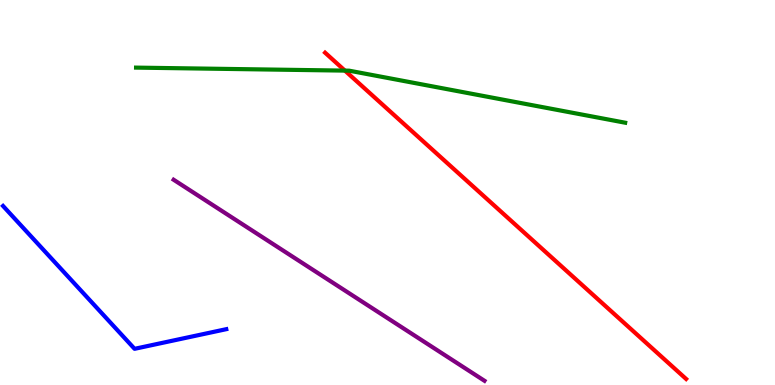[{'lines': ['blue', 'red'], 'intersections': []}, {'lines': ['green', 'red'], 'intersections': [{'x': 4.45, 'y': 8.17}]}, {'lines': ['purple', 'red'], 'intersections': []}, {'lines': ['blue', 'green'], 'intersections': []}, {'lines': ['blue', 'purple'], 'intersections': []}, {'lines': ['green', 'purple'], 'intersections': []}]